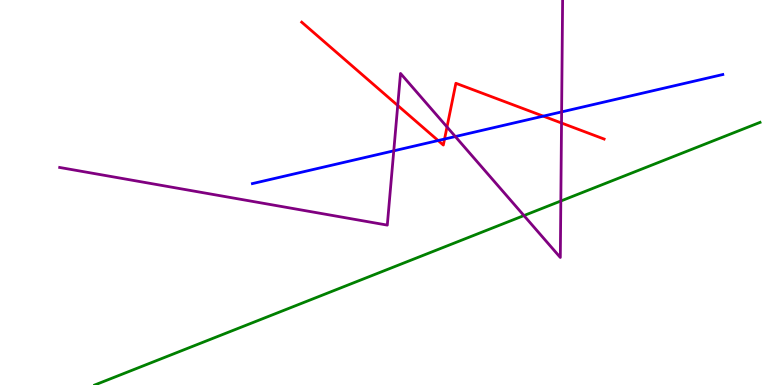[{'lines': ['blue', 'red'], 'intersections': [{'x': 5.65, 'y': 6.35}, {'x': 5.74, 'y': 6.39}, {'x': 7.01, 'y': 6.98}]}, {'lines': ['green', 'red'], 'intersections': []}, {'lines': ['purple', 'red'], 'intersections': [{'x': 5.13, 'y': 7.26}, {'x': 5.77, 'y': 6.7}, {'x': 7.25, 'y': 6.8}]}, {'lines': ['blue', 'green'], 'intersections': []}, {'lines': ['blue', 'purple'], 'intersections': [{'x': 5.08, 'y': 6.08}, {'x': 5.88, 'y': 6.45}, {'x': 7.25, 'y': 7.09}]}, {'lines': ['green', 'purple'], 'intersections': [{'x': 6.76, 'y': 4.4}, {'x': 7.24, 'y': 4.78}]}]